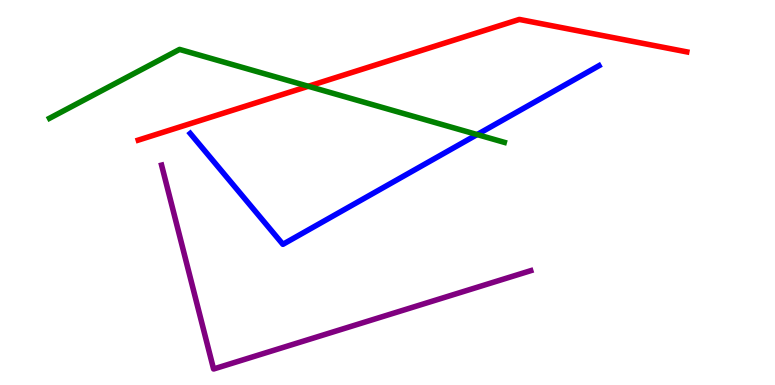[{'lines': ['blue', 'red'], 'intersections': []}, {'lines': ['green', 'red'], 'intersections': [{'x': 3.98, 'y': 7.76}]}, {'lines': ['purple', 'red'], 'intersections': []}, {'lines': ['blue', 'green'], 'intersections': [{'x': 6.16, 'y': 6.5}]}, {'lines': ['blue', 'purple'], 'intersections': []}, {'lines': ['green', 'purple'], 'intersections': []}]